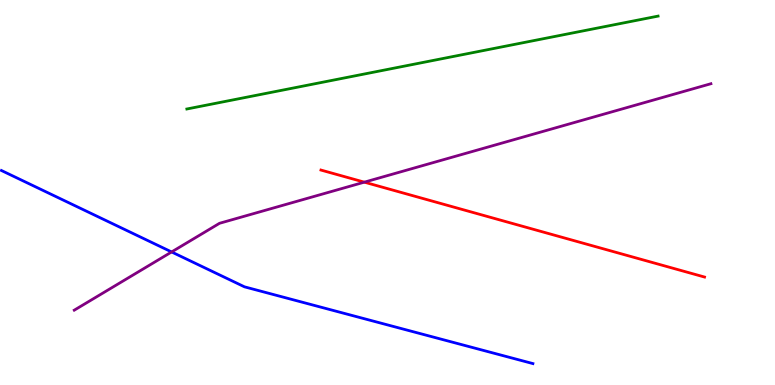[{'lines': ['blue', 'red'], 'intersections': []}, {'lines': ['green', 'red'], 'intersections': []}, {'lines': ['purple', 'red'], 'intersections': [{'x': 4.7, 'y': 5.27}]}, {'lines': ['blue', 'green'], 'intersections': []}, {'lines': ['blue', 'purple'], 'intersections': [{'x': 2.21, 'y': 3.46}]}, {'lines': ['green', 'purple'], 'intersections': []}]